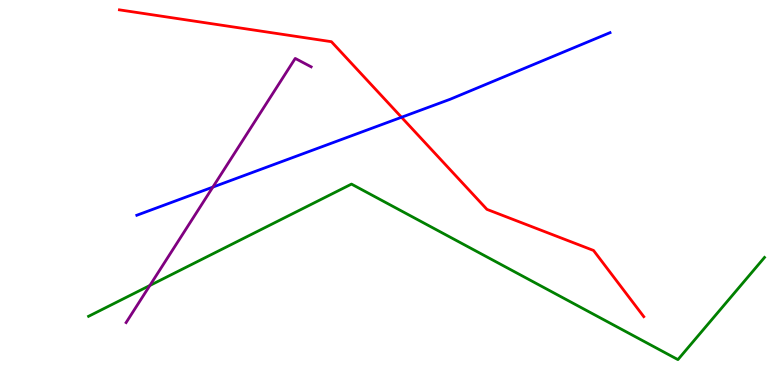[{'lines': ['blue', 'red'], 'intersections': [{'x': 5.18, 'y': 6.95}]}, {'lines': ['green', 'red'], 'intersections': []}, {'lines': ['purple', 'red'], 'intersections': []}, {'lines': ['blue', 'green'], 'intersections': []}, {'lines': ['blue', 'purple'], 'intersections': [{'x': 2.75, 'y': 5.14}]}, {'lines': ['green', 'purple'], 'intersections': [{'x': 1.93, 'y': 2.58}]}]